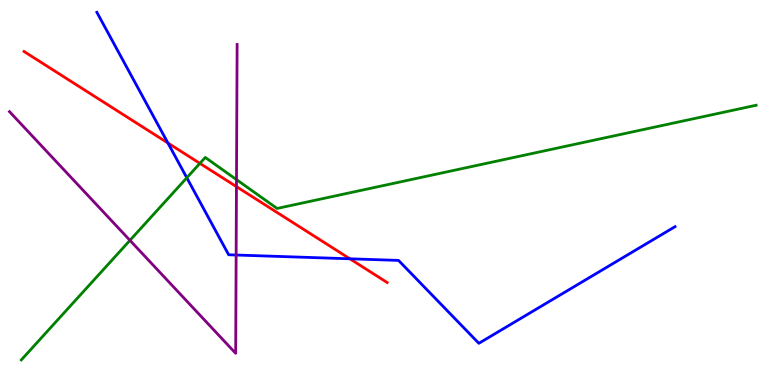[{'lines': ['blue', 'red'], 'intersections': [{'x': 2.17, 'y': 6.28}, {'x': 4.51, 'y': 3.28}]}, {'lines': ['green', 'red'], 'intersections': [{'x': 2.58, 'y': 5.76}]}, {'lines': ['purple', 'red'], 'intersections': [{'x': 3.05, 'y': 5.15}]}, {'lines': ['blue', 'green'], 'intersections': [{'x': 2.41, 'y': 5.38}]}, {'lines': ['blue', 'purple'], 'intersections': [{'x': 3.05, 'y': 3.38}]}, {'lines': ['green', 'purple'], 'intersections': [{'x': 1.68, 'y': 3.76}, {'x': 3.05, 'y': 5.33}]}]